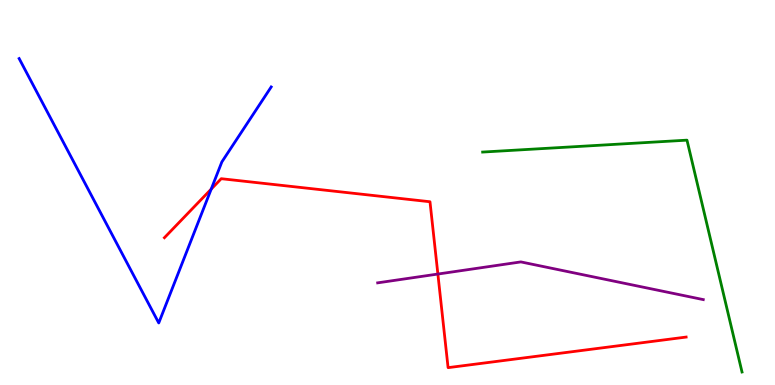[{'lines': ['blue', 'red'], 'intersections': [{'x': 2.73, 'y': 5.09}]}, {'lines': ['green', 'red'], 'intersections': []}, {'lines': ['purple', 'red'], 'intersections': [{'x': 5.65, 'y': 2.88}]}, {'lines': ['blue', 'green'], 'intersections': []}, {'lines': ['blue', 'purple'], 'intersections': []}, {'lines': ['green', 'purple'], 'intersections': []}]